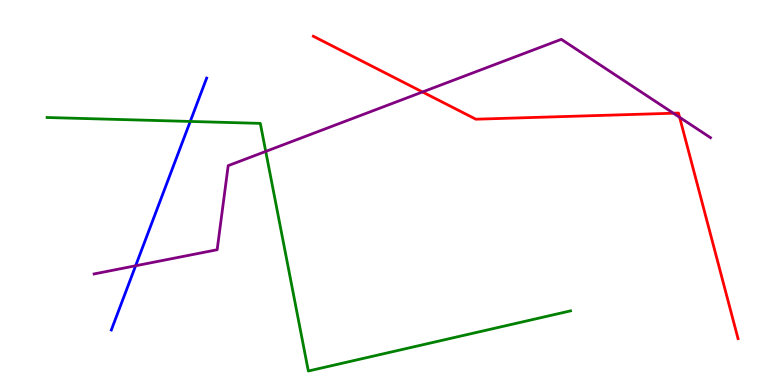[{'lines': ['blue', 'red'], 'intersections': []}, {'lines': ['green', 'red'], 'intersections': []}, {'lines': ['purple', 'red'], 'intersections': [{'x': 5.45, 'y': 7.61}, {'x': 8.69, 'y': 7.06}, {'x': 8.77, 'y': 6.95}]}, {'lines': ['blue', 'green'], 'intersections': [{'x': 2.45, 'y': 6.85}]}, {'lines': ['blue', 'purple'], 'intersections': [{'x': 1.75, 'y': 3.1}]}, {'lines': ['green', 'purple'], 'intersections': [{'x': 3.43, 'y': 6.07}]}]